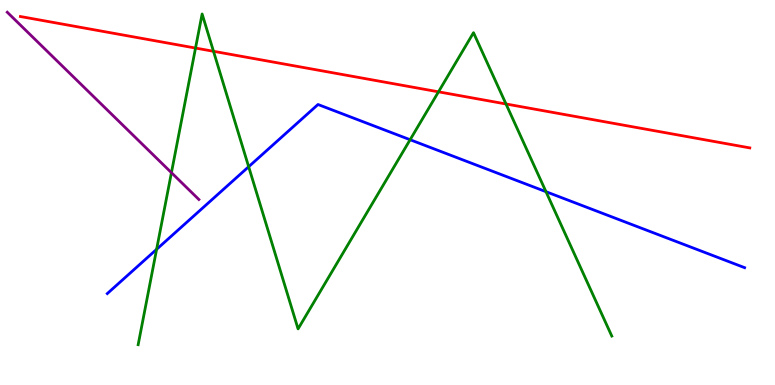[{'lines': ['blue', 'red'], 'intersections': []}, {'lines': ['green', 'red'], 'intersections': [{'x': 2.52, 'y': 8.75}, {'x': 2.75, 'y': 8.67}, {'x': 5.66, 'y': 7.62}, {'x': 6.53, 'y': 7.3}]}, {'lines': ['purple', 'red'], 'intersections': []}, {'lines': ['blue', 'green'], 'intersections': [{'x': 2.02, 'y': 3.52}, {'x': 3.21, 'y': 5.67}, {'x': 5.29, 'y': 6.37}, {'x': 7.04, 'y': 5.02}]}, {'lines': ['blue', 'purple'], 'intersections': []}, {'lines': ['green', 'purple'], 'intersections': [{'x': 2.21, 'y': 5.52}]}]